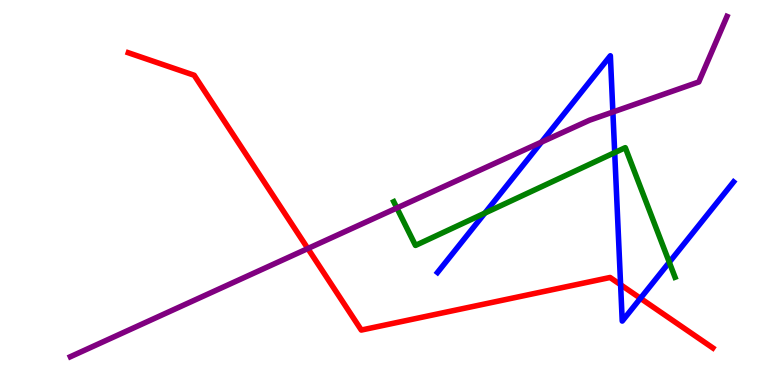[{'lines': ['blue', 'red'], 'intersections': [{'x': 8.01, 'y': 2.6}, {'x': 8.26, 'y': 2.25}]}, {'lines': ['green', 'red'], 'intersections': []}, {'lines': ['purple', 'red'], 'intersections': [{'x': 3.97, 'y': 3.54}]}, {'lines': ['blue', 'green'], 'intersections': [{'x': 6.26, 'y': 4.46}, {'x': 7.93, 'y': 6.04}, {'x': 8.64, 'y': 3.19}]}, {'lines': ['blue', 'purple'], 'intersections': [{'x': 6.99, 'y': 6.31}, {'x': 7.91, 'y': 7.09}]}, {'lines': ['green', 'purple'], 'intersections': [{'x': 5.12, 'y': 4.6}]}]